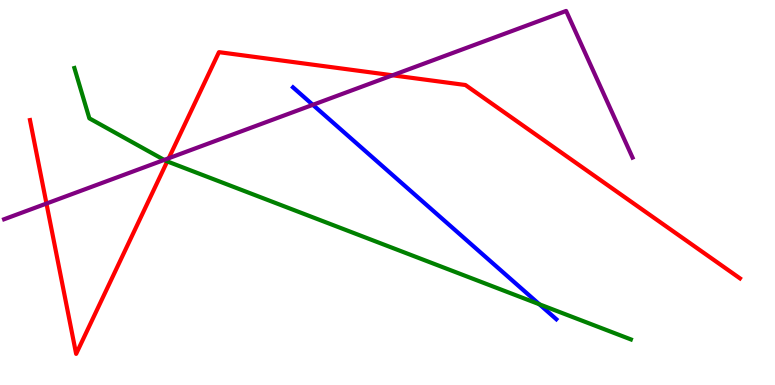[{'lines': ['blue', 'red'], 'intersections': []}, {'lines': ['green', 'red'], 'intersections': [{'x': 2.16, 'y': 5.81}]}, {'lines': ['purple', 'red'], 'intersections': [{'x': 0.599, 'y': 4.71}, {'x': 2.18, 'y': 5.89}, {'x': 5.06, 'y': 8.04}]}, {'lines': ['blue', 'green'], 'intersections': [{'x': 6.96, 'y': 2.1}]}, {'lines': ['blue', 'purple'], 'intersections': [{'x': 4.04, 'y': 7.28}]}, {'lines': ['green', 'purple'], 'intersections': [{'x': 2.12, 'y': 5.85}]}]